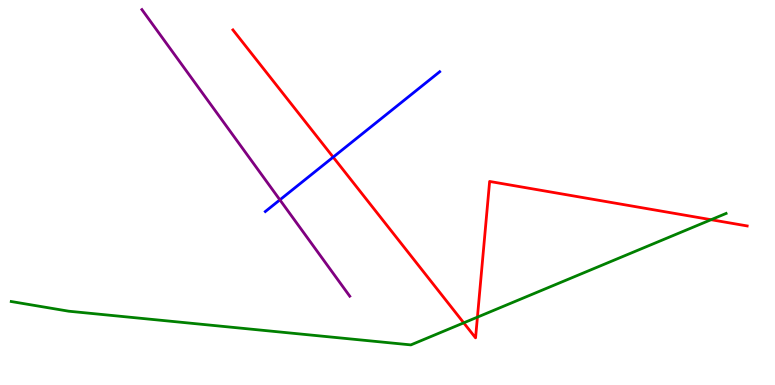[{'lines': ['blue', 'red'], 'intersections': [{'x': 4.3, 'y': 5.92}]}, {'lines': ['green', 'red'], 'intersections': [{'x': 5.98, 'y': 1.61}, {'x': 6.16, 'y': 1.76}, {'x': 9.18, 'y': 4.29}]}, {'lines': ['purple', 'red'], 'intersections': []}, {'lines': ['blue', 'green'], 'intersections': []}, {'lines': ['blue', 'purple'], 'intersections': [{'x': 3.61, 'y': 4.81}]}, {'lines': ['green', 'purple'], 'intersections': []}]